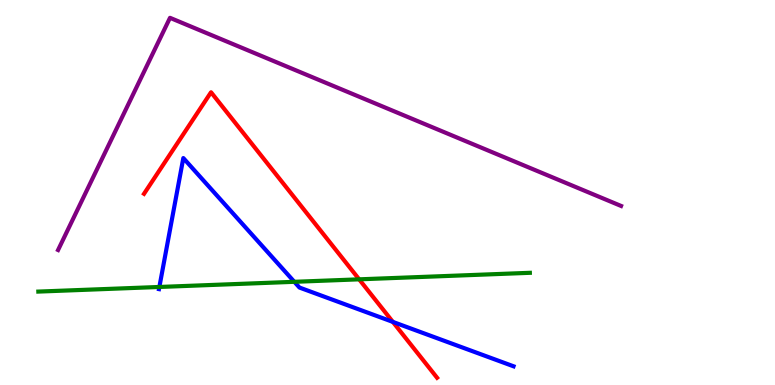[{'lines': ['blue', 'red'], 'intersections': [{'x': 5.07, 'y': 1.64}]}, {'lines': ['green', 'red'], 'intersections': [{'x': 4.63, 'y': 2.74}]}, {'lines': ['purple', 'red'], 'intersections': []}, {'lines': ['blue', 'green'], 'intersections': [{'x': 2.06, 'y': 2.55}, {'x': 3.8, 'y': 2.68}]}, {'lines': ['blue', 'purple'], 'intersections': []}, {'lines': ['green', 'purple'], 'intersections': []}]